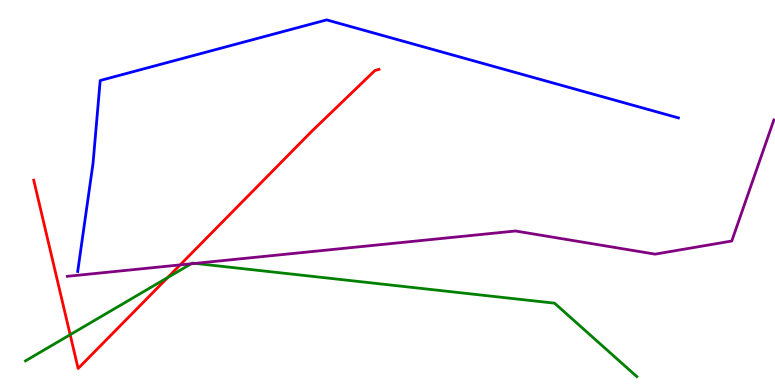[{'lines': ['blue', 'red'], 'intersections': []}, {'lines': ['green', 'red'], 'intersections': [{'x': 0.905, 'y': 1.31}, {'x': 2.16, 'y': 2.79}]}, {'lines': ['purple', 'red'], 'intersections': [{'x': 2.32, 'y': 3.12}]}, {'lines': ['blue', 'green'], 'intersections': []}, {'lines': ['blue', 'purple'], 'intersections': []}, {'lines': ['green', 'purple'], 'intersections': [{'x': 2.47, 'y': 3.15}, {'x': 2.52, 'y': 3.16}]}]